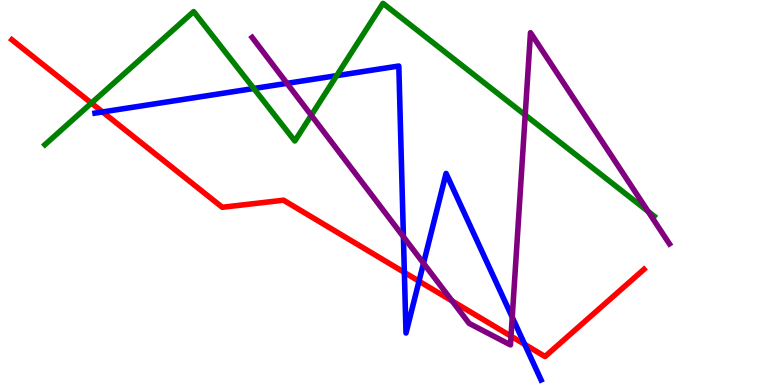[{'lines': ['blue', 'red'], 'intersections': [{'x': 1.32, 'y': 7.09}, {'x': 5.22, 'y': 2.92}, {'x': 5.41, 'y': 2.7}, {'x': 6.77, 'y': 1.06}]}, {'lines': ['green', 'red'], 'intersections': [{'x': 1.18, 'y': 7.32}]}, {'lines': ['purple', 'red'], 'intersections': [{'x': 5.83, 'y': 2.18}, {'x': 6.59, 'y': 1.27}]}, {'lines': ['blue', 'green'], 'intersections': [{'x': 3.27, 'y': 7.7}, {'x': 4.34, 'y': 8.04}]}, {'lines': ['blue', 'purple'], 'intersections': [{'x': 3.7, 'y': 7.84}, {'x': 5.21, 'y': 3.85}, {'x': 5.46, 'y': 3.16}, {'x': 6.61, 'y': 1.76}]}, {'lines': ['green', 'purple'], 'intersections': [{'x': 4.02, 'y': 7.0}, {'x': 6.78, 'y': 7.01}, {'x': 8.36, 'y': 4.51}]}]